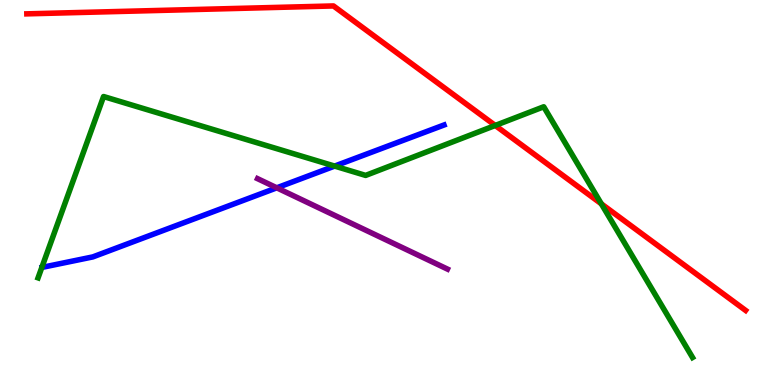[{'lines': ['blue', 'red'], 'intersections': []}, {'lines': ['green', 'red'], 'intersections': [{'x': 6.39, 'y': 6.74}, {'x': 7.76, 'y': 4.71}]}, {'lines': ['purple', 'red'], 'intersections': []}, {'lines': ['blue', 'green'], 'intersections': [{'x': 4.32, 'y': 5.69}]}, {'lines': ['blue', 'purple'], 'intersections': [{'x': 3.57, 'y': 5.12}]}, {'lines': ['green', 'purple'], 'intersections': []}]